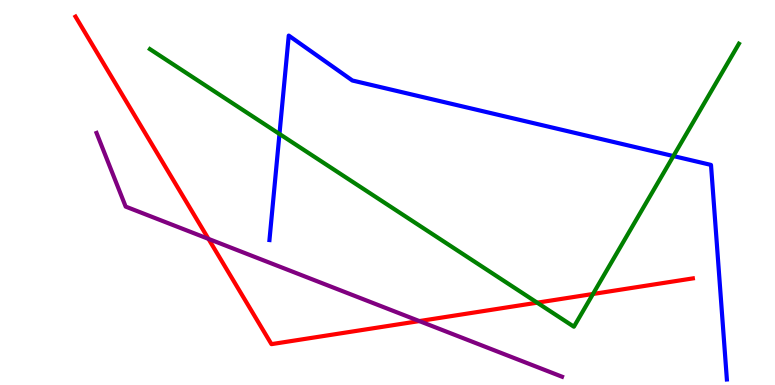[{'lines': ['blue', 'red'], 'intersections': []}, {'lines': ['green', 'red'], 'intersections': [{'x': 6.93, 'y': 2.14}, {'x': 7.65, 'y': 2.36}]}, {'lines': ['purple', 'red'], 'intersections': [{'x': 2.69, 'y': 3.8}, {'x': 5.41, 'y': 1.66}]}, {'lines': ['blue', 'green'], 'intersections': [{'x': 3.61, 'y': 6.52}, {'x': 8.69, 'y': 5.95}]}, {'lines': ['blue', 'purple'], 'intersections': []}, {'lines': ['green', 'purple'], 'intersections': []}]